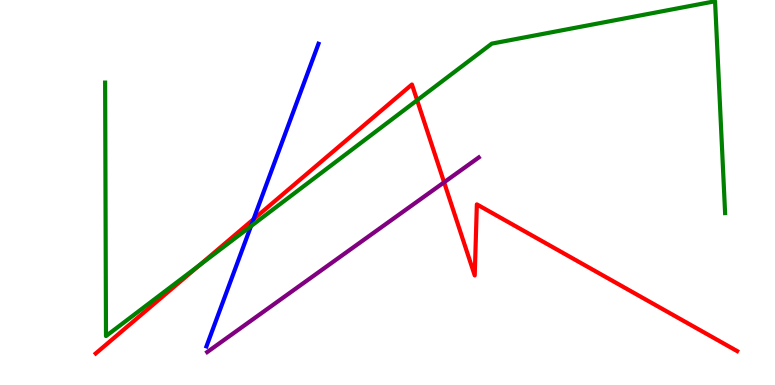[{'lines': ['blue', 'red'], 'intersections': [{'x': 3.27, 'y': 4.31}]}, {'lines': ['green', 'red'], 'intersections': [{'x': 2.57, 'y': 3.11}, {'x': 5.38, 'y': 7.4}]}, {'lines': ['purple', 'red'], 'intersections': [{'x': 5.73, 'y': 5.27}]}, {'lines': ['blue', 'green'], 'intersections': [{'x': 3.24, 'y': 4.13}]}, {'lines': ['blue', 'purple'], 'intersections': []}, {'lines': ['green', 'purple'], 'intersections': []}]